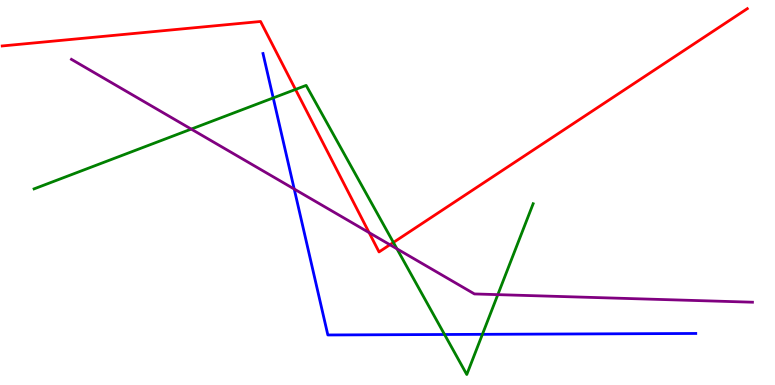[{'lines': ['blue', 'red'], 'intersections': []}, {'lines': ['green', 'red'], 'intersections': [{'x': 3.81, 'y': 7.68}, {'x': 5.08, 'y': 3.7}]}, {'lines': ['purple', 'red'], 'intersections': [{'x': 4.76, 'y': 3.96}, {'x': 5.03, 'y': 3.64}]}, {'lines': ['blue', 'green'], 'intersections': [{'x': 3.53, 'y': 7.46}, {'x': 5.74, 'y': 1.31}, {'x': 6.22, 'y': 1.32}]}, {'lines': ['blue', 'purple'], 'intersections': [{'x': 3.8, 'y': 5.09}]}, {'lines': ['green', 'purple'], 'intersections': [{'x': 2.47, 'y': 6.65}, {'x': 5.12, 'y': 3.54}, {'x': 6.42, 'y': 2.35}]}]